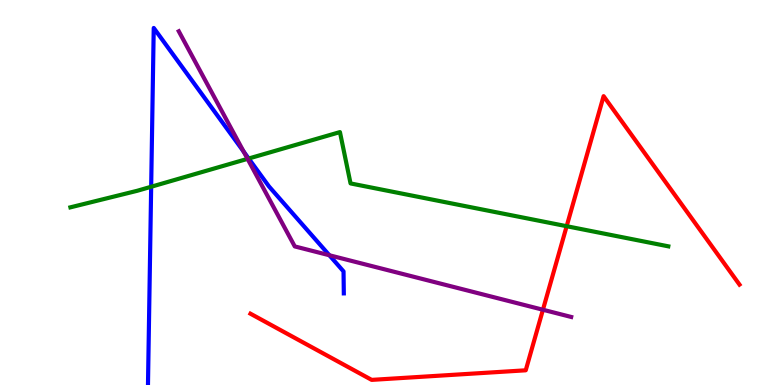[{'lines': ['blue', 'red'], 'intersections': []}, {'lines': ['green', 'red'], 'intersections': [{'x': 7.31, 'y': 4.12}]}, {'lines': ['purple', 'red'], 'intersections': [{'x': 7.01, 'y': 1.95}]}, {'lines': ['blue', 'green'], 'intersections': [{'x': 1.95, 'y': 5.15}, {'x': 3.21, 'y': 5.88}]}, {'lines': ['blue', 'purple'], 'intersections': [{'x': 3.14, 'y': 6.06}, {'x': 4.25, 'y': 3.37}]}, {'lines': ['green', 'purple'], 'intersections': [{'x': 3.19, 'y': 5.87}]}]